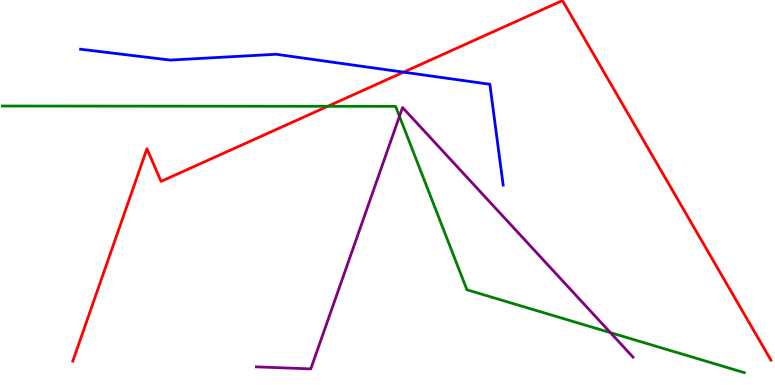[{'lines': ['blue', 'red'], 'intersections': [{'x': 5.21, 'y': 8.13}]}, {'lines': ['green', 'red'], 'intersections': [{'x': 4.23, 'y': 7.24}]}, {'lines': ['purple', 'red'], 'intersections': []}, {'lines': ['blue', 'green'], 'intersections': []}, {'lines': ['blue', 'purple'], 'intersections': []}, {'lines': ['green', 'purple'], 'intersections': [{'x': 5.15, 'y': 6.98}, {'x': 7.88, 'y': 1.36}]}]